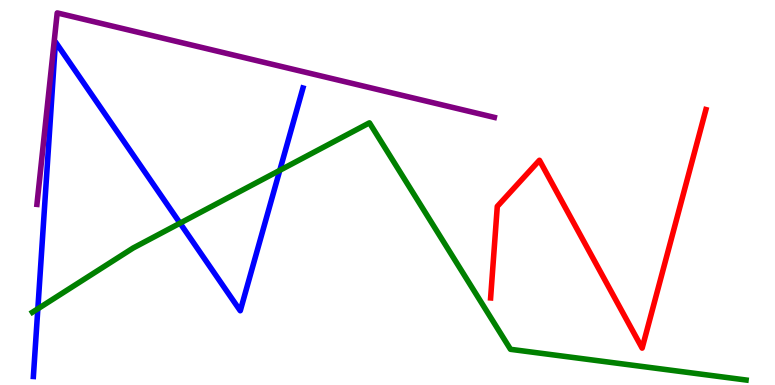[{'lines': ['blue', 'red'], 'intersections': []}, {'lines': ['green', 'red'], 'intersections': []}, {'lines': ['purple', 'red'], 'intersections': []}, {'lines': ['blue', 'green'], 'intersections': [{'x': 0.488, 'y': 1.98}, {'x': 2.32, 'y': 4.2}, {'x': 3.61, 'y': 5.58}]}, {'lines': ['blue', 'purple'], 'intersections': []}, {'lines': ['green', 'purple'], 'intersections': []}]